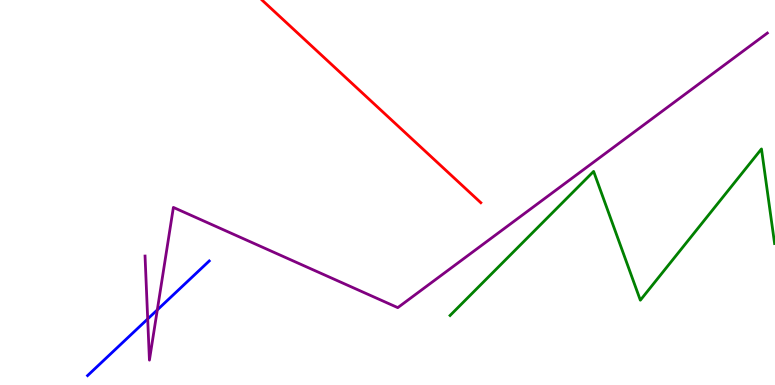[{'lines': ['blue', 'red'], 'intersections': []}, {'lines': ['green', 'red'], 'intersections': []}, {'lines': ['purple', 'red'], 'intersections': []}, {'lines': ['blue', 'green'], 'intersections': []}, {'lines': ['blue', 'purple'], 'intersections': [{'x': 1.91, 'y': 1.72}, {'x': 2.03, 'y': 1.95}]}, {'lines': ['green', 'purple'], 'intersections': []}]